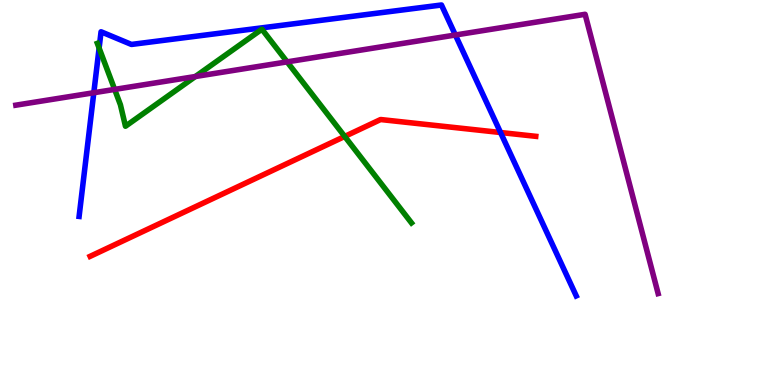[{'lines': ['blue', 'red'], 'intersections': [{'x': 6.46, 'y': 6.56}]}, {'lines': ['green', 'red'], 'intersections': [{'x': 4.45, 'y': 6.46}]}, {'lines': ['purple', 'red'], 'intersections': []}, {'lines': ['blue', 'green'], 'intersections': [{'x': 1.28, 'y': 8.75}]}, {'lines': ['blue', 'purple'], 'intersections': [{'x': 1.21, 'y': 7.59}, {'x': 5.88, 'y': 9.09}]}, {'lines': ['green', 'purple'], 'intersections': [{'x': 1.48, 'y': 7.68}, {'x': 2.52, 'y': 8.01}, {'x': 3.7, 'y': 8.39}]}]